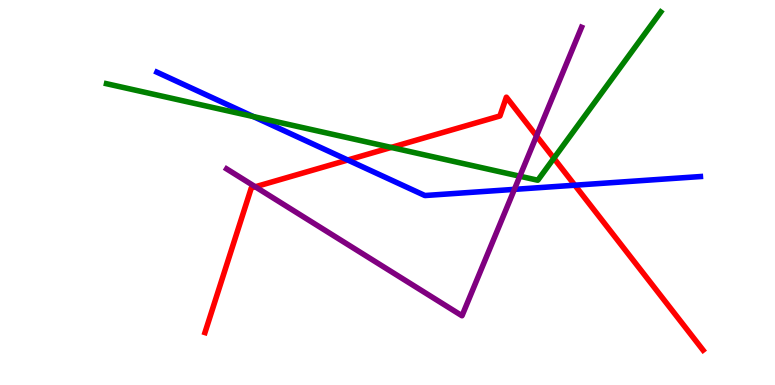[{'lines': ['blue', 'red'], 'intersections': [{'x': 4.49, 'y': 5.84}, {'x': 7.42, 'y': 5.19}]}, {'lines': ['green', 'red'], 'intersections': [{'x': 5.05, 'y': 6.17}, {'x': 7.15, 'y': 5.89}]}, {'lines': ['purple', 'red'], 'intersections': [{'x': 3.29, 'y': 5.15}, {'x': 6.92, 'y': 6.47}]}, {'lines': ['blue', 'green'], 'intersections': [{'x': 3.27, 'y': 6.97}]}, {'lines': ['blue', 'purple'], 'intersections': [{'x': 6.64, 'y': 5.08}]}, {'lines': ['green', 'purple'], 'intersections': [{'x': 6.71, 'y': 5.42}]}]